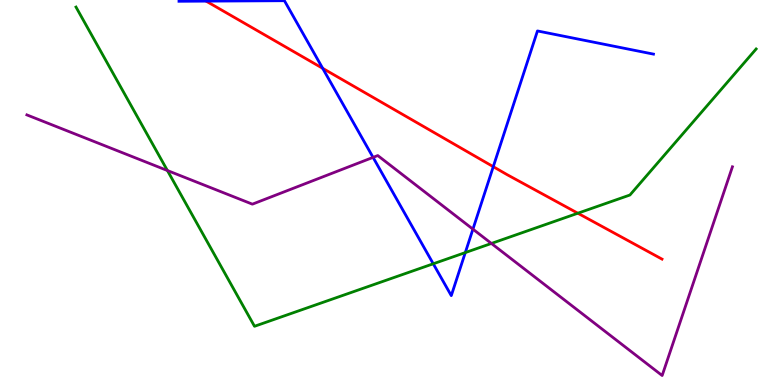[{'lines': ['blue', 'red'], 'intersections': [{'x': 4.16, 'y': 8.23}, {'x': 6.36, 'y': 5.67}]}, {'lines': ['green', 'red'], 'intersections': [{'x': 7.46, 'y': 4.46}]}, {'lines': ['purple', 'red'], 'intersections': []}, {'lines': ['blue', 'green'], 'intersections': [{'x': 5.59, 'y': 3.15}, {'x': 6.0, 'y': 3.44}]}, {'lines': ['blue', 'purple'], 'intersections': [{'x': 4.81, 'y': 5.91}, {'x': 6.1, 'y': 4.05}]}, {'lines': ['green', 'purple'], 'intersections': [{'x': 2.16, 'y': 5.57}, {'x': 6.34, 'y': 3.68}]}]